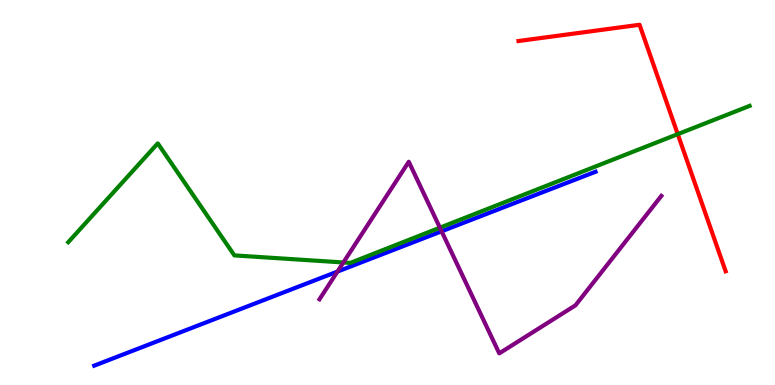[{'lines': ['blue', 'red'], 'intersections': []}, {'lines': ['green', 'red'], 'intersections': [{'x': 8.75, 'y': 6.52}]}, {'lines': ['purple', 'red'], 'intersections': []}, {'lines': ['blue', 'green'], 'intersections': []}, {'lines': ['blue', 'purple'], 'intersections': [{'x': 4.35, 'y': 2.95}, {'x': 5.7, 'y': 3.99}]}, {'lines': ['green', 'purple'], 'intersections': [{'x': 4.43, 'y': 3.18}, {'x': 5.68, 'y': 4.09}]}]